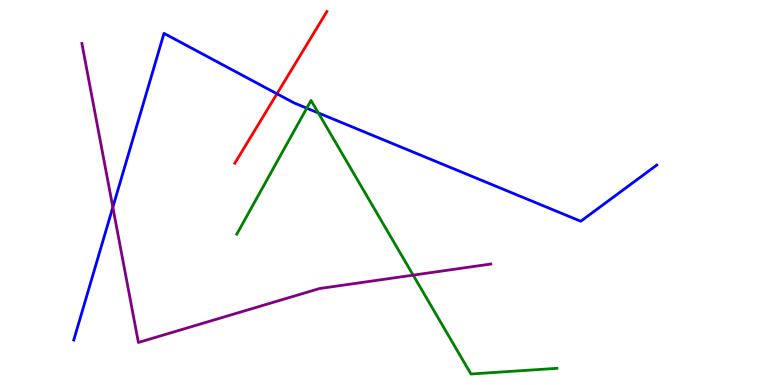[{'lines': ['blue', 'red'], 'intersections': [{'x': 3.57, 'y': 7.56}]}, {'lines': ['green', 'red'], 'intersections': []}, {'lines': ['purple', 'red'], 'intersections': []}, {'lines': ['blue', 'green'], 'intersections': [{'x': 3.96, 'y': 7.19}, {'x': 4.11, 'y': 7.07}]}, {'lines': ['blue', 'purple'], 'intersections': [{'x': 1.46, 'y': 4.62}]}, {'lines': ['green', 'purple'], 'intersections': [{'x': 5.33, 'y': 2.85}]}]